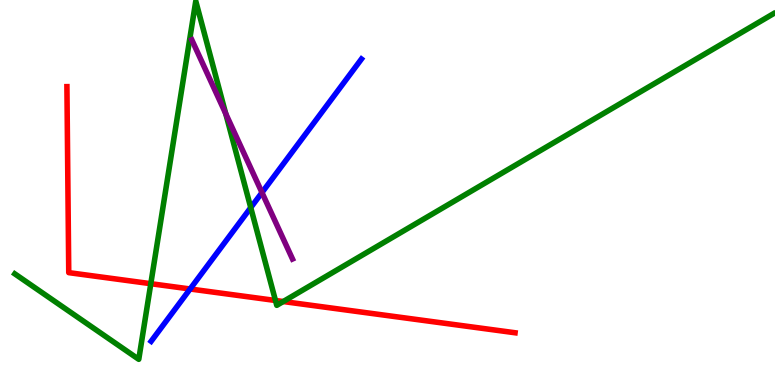[{'lines': ['blue', 'red'], 'intersections': [{'x': 2.45, 'y': 2.49}]}, {'lines': ['green', 'red'], 'intersections': [{'x': 1.95, 'y': 2.63}, {'x': 3.55, 'y': 2.2}, {'x': 3.65, 'y': 2.17}]}, {'lines': ['purple', 'red'], 'intersections': []}, {'lines': ['blue', 'green'], 'intersections': [{'x': 3.24, 'y': 4.61}]}, {'lines': ['blue', 'purple'], 'intersections': [{'x': 3.38, 'y': 5.0}]}, {'lines': ['green', 'purple'], 'intersections': [{'x': 2.91, 'y': 7.05}]}]